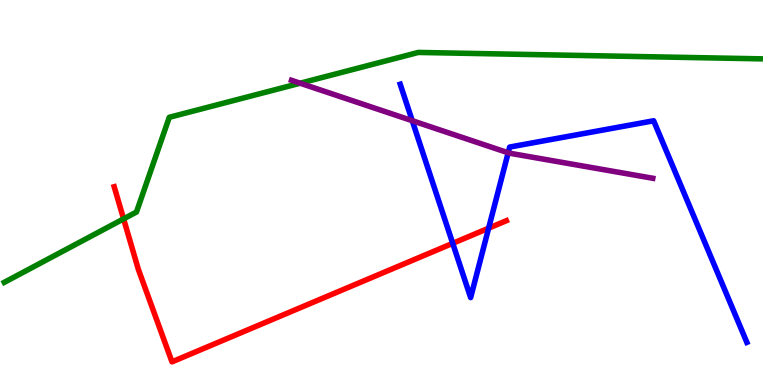[{'lines': ['blue', 'red'], 'intersections': [{'x': 5.84, 'y': 3.68}, {'x': 6.3, 'y': 4.07}]}, {'lines': ['green', 'red'], 'intersections': [{'x': 1.59, 'y': 4.31}]}, {'lines': ['purple', 'red'], 'intersections': []}, {'lines': ['blue', 'green'], 'intersections': []}, {'lines': ['blue', 'purple'], 'intersections': [{'x': 5.32, 'y': 6.86}, {'x': 6.56, 'y': 6.03}]}, {'lines': ['green', 'purple'], 'intersections': [{'x': 3.87, 'y': 7.84}]}]